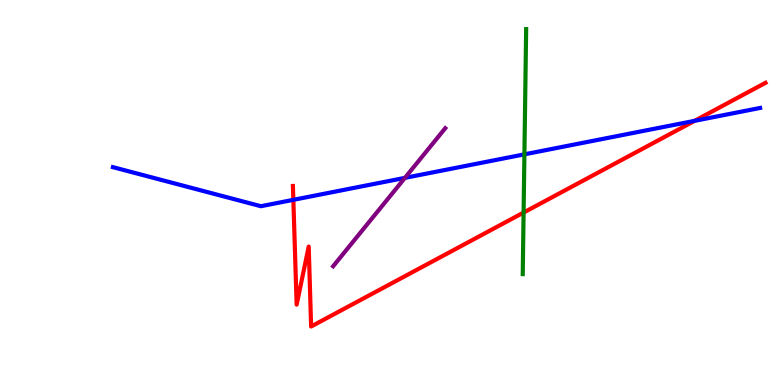[{'lines': ['blue', 'red'], 'intersections': [{'x': 3.79, 'y': 4.81}, {'x': 8.96, 'y': 6.86}]}, {'lines': ['green', 'red'], 'intersections': [{'x': 6.76, 'y': 4.48}]}, {'lines': ['purple', 'red'], 'intersections': []}, {'lines': ['blue', 'green'], 'intersections': [{'x': 6.77, 'y': 5.99}]}, {'lines': ['blue', 'purple'], 'intersections': [{'x': 5.22, 'y': 5.38}]}, {'lines': ['green', 'purple'], 'intersections': []}]